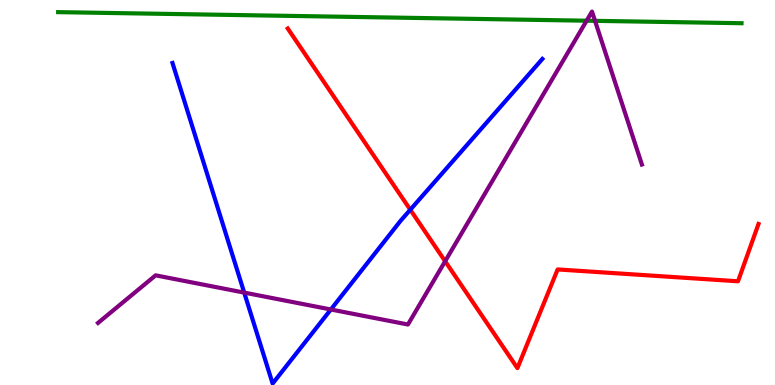[{'lines': ['blue', 'red'], 'intersections': [{'x': 5.29, 'y': 4.55}]}, {'lines': ['green', 'red'], 'intersections': []}, {'lines': ['purple', 'red'], 'intersections': [{'x': 5.74, 'y': 3.21}]}, {'lines': ['blue', 'green'], 'intersections': []}, {'lines': ['blue', 'purple'], 'intersections': [{'x': 3.15, 'y': 2.4}, {'x': 4.27, 'y': 1.96}]}, {'lines': ['green', 'purple'], 'intersections': [{'x': 7.57, 'y': 9.46}, {'x': 7.68, 'y': 9.46}]}]